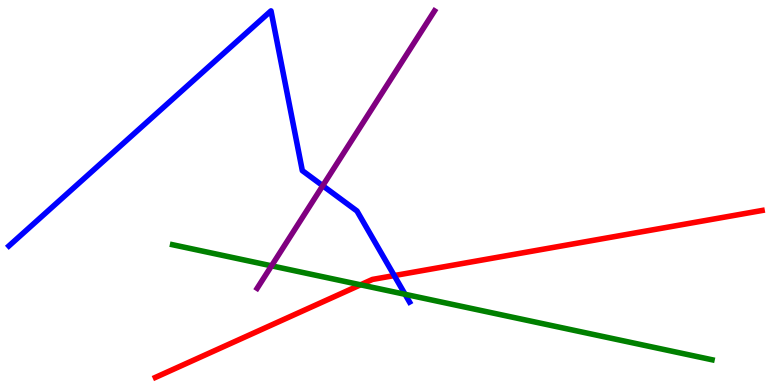[{'lines': ['blue', 'red'], 'intersections': [{'x': 5.09, 'y': 2.84}]}, {'lines': ['green', 'red'], 'intersections': [{'x': 4.65, 'y': 2.6}]}, {'lines': ['purple', 'red'], 'intersections': []}, {'lines': ['blue', 'green'], 'intersections': [{'x': 5.23, 'y': 2.36}]}, {'lines': ['blue', 'purple'], 'intersections': [{'x': 4.16, 'y': 5.18}]}, {'lines': ['green', 'purple'], 'intersections': [{'x': 3.5, 'y': 3.1}]}]